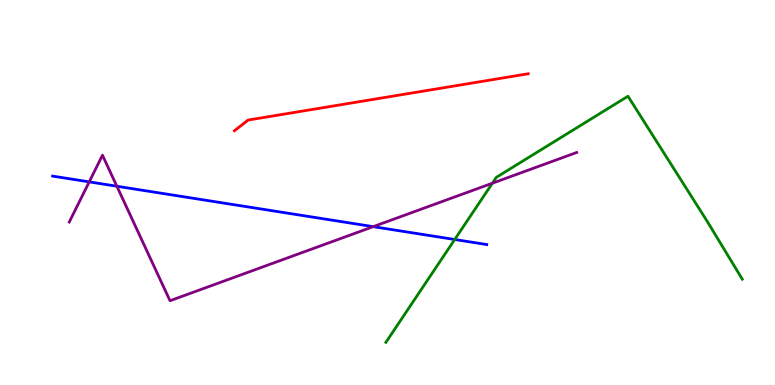[{'lines': ['blue', 'red'], 'intersections': []}, {'lines': ['green', 'red'], 'intersections': []}, {'lines': ['purple', 'red'], 'intersections': []}, {'lines': ['blue', 'green'], 'intersections': [{'x': 5.87, 'y': 3.78}]}, {'lines': ['blue', 'purple'], 'intersections': [{'x': 1.15, 'y': 5.28}, {'x': 1.51, 'y': 5.16}, {'x': 4.82, 'y': 4.11}]}, {'lines': ['green', 'purple'], 'intersections': [{'x': 6.35, 'y': 5.24}]}]